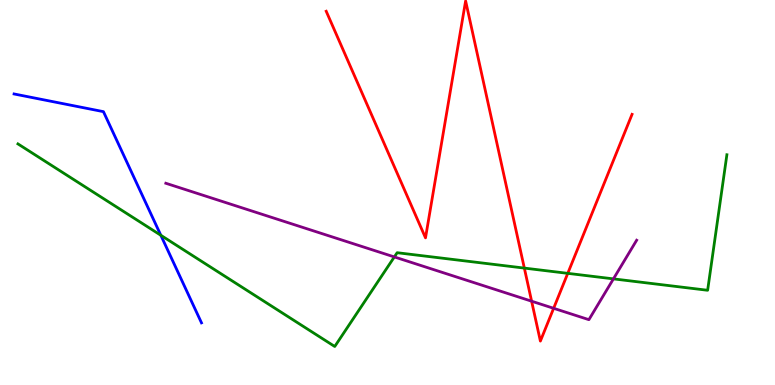[{'lines': ['blue', 'red'], 'intersections': []}, {'lines': ['green', 'red'], 'intersections': [{'x': 6.77, 'y': 3.04}, {'x': 7.33, 'y': 2.9}]}, {'lines': ['purple', 'red'], 'intersections': [{'x': 6.86, 'y': 2.18}, {'x': 7.14, 'y': 1.99}]}, {'lines': ['blue', 'green'], 'intersections': [{'x': 2.08, 'y': 3.89}]}, {'lines': ['blue', 'purple'], 'intersections': []}, {'lines': ['green', 'purple'], 'intersections': [{'x': 5.09, 'y': 3.33}, {'x': 7.92, 'y': 2.76}]}]